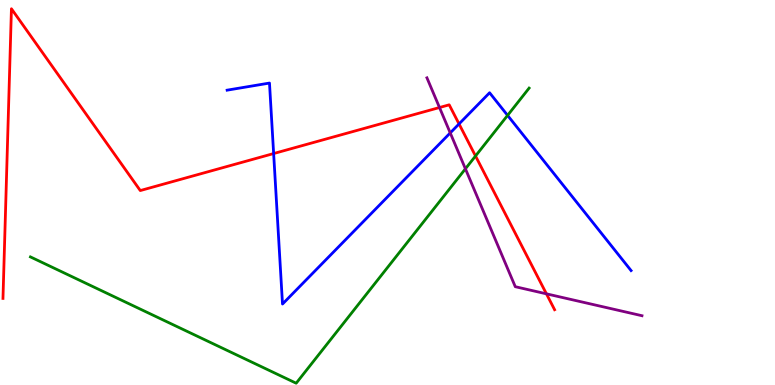[{'lines': ['blue', 'red'], 'intersections': [{'x': 3.53, 'y': 6.01}, {'x': 5.92, 'y': 6.78}]}, {'lines': ['green', 'red'], 'intersections': [{'x': 6.14, 'y': 5.95}]}, {'lines': ['purple', 'red'], 'intersections': [{'x': 5.67, 'y': 7.21}, {'x': 7.05, 'y': 2.37}]}, {'lines': ['blue', 'green'], 'intersections': [{'x': 6.55, 'y': 7.0}]}, {'lines': ['blue', 'purple'], 'intersections': [{'x': 5.81, 'y': 6.55}]}, {'lines': ['green', 'purple'], 'intersections': [{'x': 6.01, 'y': 5.62}]}]